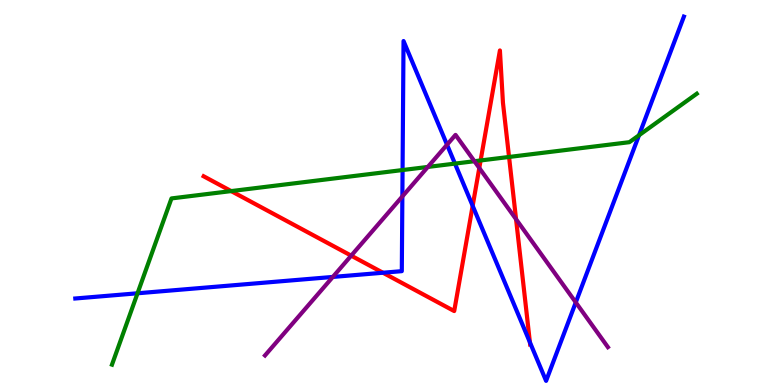[{'lines': ['blue', 'red'], 'intersections': [{'x': 4.94, 'y': 2.92}, {'x': 6.1, 'y': 4.65}, {'x': 6.84, 'y': 1.11}]}, {'lines': ['green', 'red'], 'intersections': [{'x': 2.98, 'y': 5.04}, {'x': 6.2, 'y': 5.83}, {'x': 6.57, 'y': 5.92}]}, {'lines': ['purple', 'red'], 'intersections': [{'x': 4.53, 'y': 3.36}, {'x': 6.18, 'y': 5.64}, {'x': 6.66, 'y': 4.31}]}, {'lines': ['blue', 'green'], 'intersections': [{'x': 1.77, 'y': 2.38}, {'x': 5.19, 'y': 5.58}, {'x': 5.87, 'y': 5.75}, {'x': 8.25, 'y': 6.49}]}, {'lines': ['blue', 'purple'], 'intersections': [{'x': 4.29, 'y': 2.81}, {'x': 5.19, 'y': 4.9}, {'x': 5.77, 'y': 6.24}, {'x': 7.43, 'y': 2.15}]}, {'lines': ['green', 'purple'], 'intersections': [{'x': 5.52, 'y': 5.66}, {'x': 6.12, 'y': 5.81}]}]